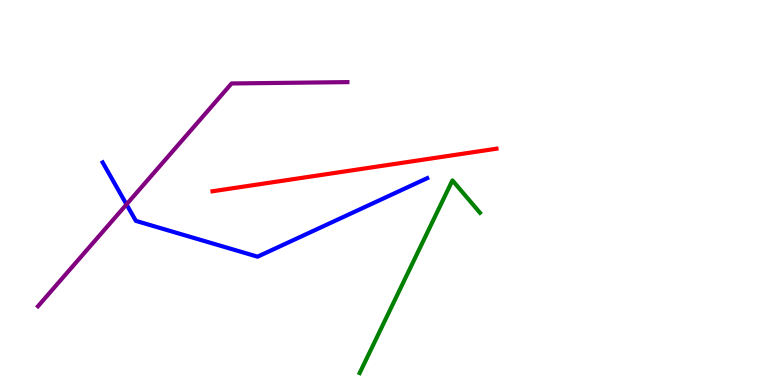[{'lines': ['blue', 'red'], 'intersections': []}, {'lines': ['green', 'red'], 'intersections': []}, {'lines': ['purple', 'red'], 'intersections': []}, {'lines': ['blue', 'green'], 'intersections': []}, {'lines': ['blue', 'purple'], 'intersections': [{'x': 1.63, 'y': 4.69}]}, {'lines': ['green', 'purple'], 'intersections': []}]